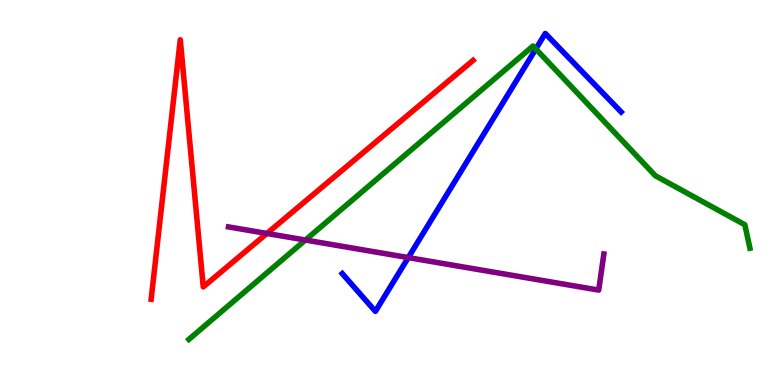[{'lines': ['blue', 'red'], 'intersections': []}, {'lines': ['green', 'red'], 'intersections': []}, {'lines': ['purple', 'red'], 'intersections': [{'x': 3.44, 'y': 3.94}]}, {'lines': ['blue', 'green'], 'intersections': [{'x': 6.91, 'y': 8.73}]}, {'lines': ['blue', 'purple'], 'intersections': [{'x': 5.27, 'y': 3.31}]}, {'lines': ['green', 'purple'], 'intersections': [{'x': 3.94, 'y': 3.77}]}]